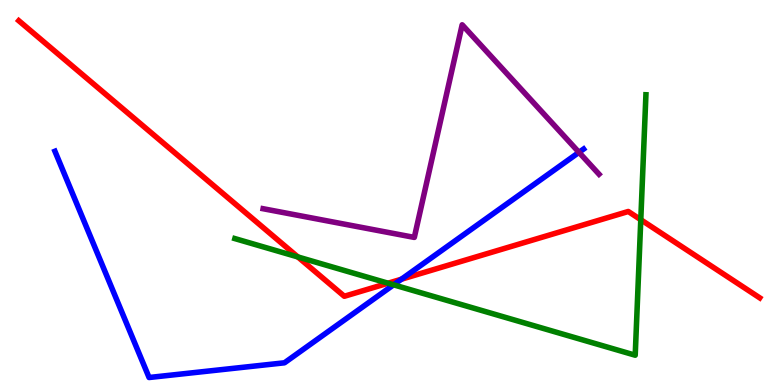[{'lines': ['blue', 'red'], 'intersections': [{'x': 5.18, 'y': 2.75}]}, {'lines': ['green', 'red'], 'intersections': [{'x': 3.84, 'y': 3.33}, {'x': 5.01, 'y': 2.64}, {'x': 8.27, 'y': 4.29}]}, {'lines': ['purple', 'red'], 'intersections': []}, {'lines': ['blue', 'green'], 'intersections': [{'x': 5.08, 'y': 2.6}]}, {'lines': ['blue', 'purple'], 'intersections': [{'x': 7.47, 'y': 6.04}]}, {'lines': ['green', 'purple'], 'intersections': []}]